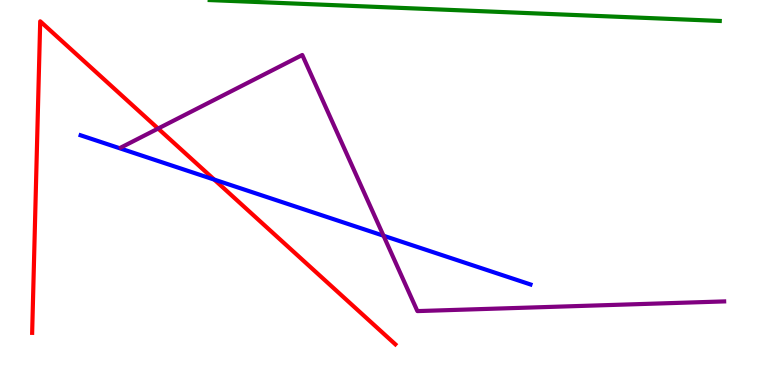[{'lines': ['blue', 'red'], 'intersections': [{'x': 2.76, 'y': 5.34}]}, {'lines': ['green', 'red'], 'intersections': []}, {'lines': ['purple', 'red'], 'intersections': [{'x': 2.04, 'y': 6.66}]}, {'lines': ['blue', 'green'], 'intersections': []}, {'lines': ['blue', 'purple'], 'intersections': [{'x': 4.95, 'y': 3.88}]}, {'lines': ['green', 'purple'], 'intersections': []}]